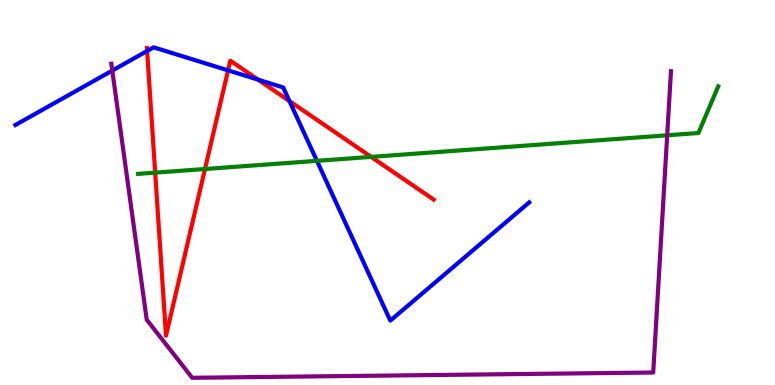[{'lines': ['blue', 'red'], 'intersections': [{'x': 1.9, 'y': 8.68}, {'x': 2.94, 'y': 8.17}, {'x': 3.33, 'y': 7.93}, {'x': 3.73, 'y': 7.37}]}, {'lines': ['green', 'red'], 'intersections': [{'x': 2.0, 'y': 5.52}, {'x': 2.65, 'y': 5.61}, {'x': 4.79, 'y': 5.93}]}, {'lines': ['purple', 'red'], 'intersections': []}, {'lines': ['blue', 'green'], 'intersections': [{'x': 4.09, 'y': 5.82}]}, {'lines': ['blue', 'purple'], 'intersections': [{'x': 1.45, 'y': 8.17}]}, {'lines': ['green', 'purple'], 'intersections': [{'x': 8.61, 'y': 6.49}]}]